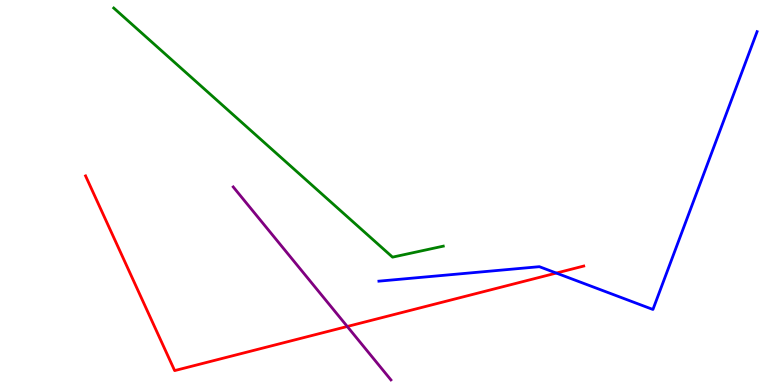[{'lines': ['blue', 'red'], 'intersections': [{'x': 7.18, 'y': 2.91}]}, {'lines': ['green', 'red'], 'intersections': []}, {'lines': ['purple', 'red'], 'intersections': [{'x': 4.48, 'y': 1.52}]}, {'lines': ['blue', 'green'], 'intersections': []}, {'lines': ['blue', 'purple'], 'intersections': []}, {'lines': ['green', 'purple'], 'intersections': []}]